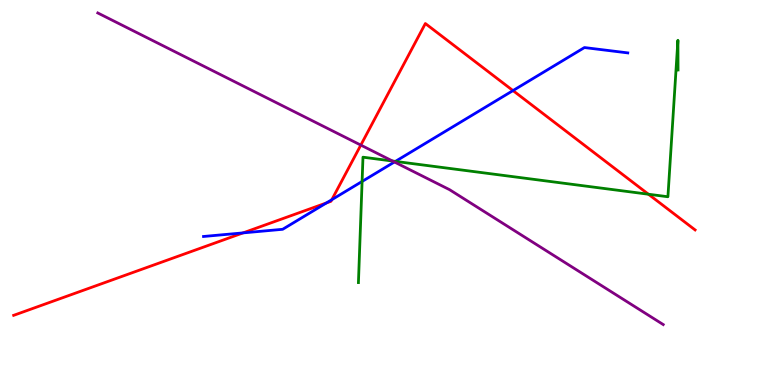[{'lines': ['blue', 'red'], 'intersections': [{'x': 3.14, 'y': 3.95}, {'x': 4.21, 'y': 4.73}, {'x': 4.28, 'y': 4.81}, {'x': 6.62, 'y': 7.65}]}, {'lines': ['green', 'red'], 'intersections': [{'x': 8.37, 'y': 4.96}]}, {'lines': ['purple', 'red'], 'intersections': [{'x': 4.66, 'y': 6.23}]}, {'lines': ['blue', 'green'], 'intersections': [{'x': 4.67, 'y': 5.29}, {'x': 5.1, 'y': 5.81}]}, {'lines': ['blue', 'purple'], 'intersections': [{'x': 5.09, 'y': 5.79}]}, {'lines': ['green', 'purple'], 'intersections': [{'x': 5.06, 'y': 5.82}]}]